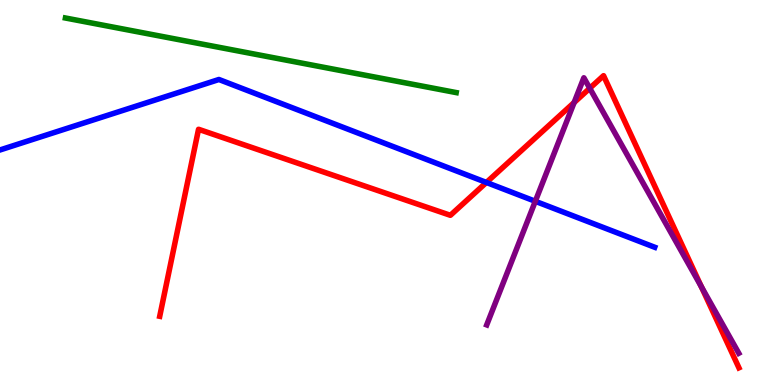[{'lines': ['blue', 'red'], 'intersections': [{'x': 6.28, 'y': 5.26}]}, {'lines': ['green', 'red'], 'intersections': []}, {'lines': ['purple', 'red'], 'intersections': [{'x': 7.41, 'y': 7.34}, {'x': 7.61, 'y': 7.71}, {'x': 9.05, 'y': 2.56}]}, {'lines': ['blue', 'green'], 'intersections': []}, {'lines': ['blue', 'purple'], 'intersections': [{'x': 6.91, 'y': 4.77}]}, {'lines': ['green', 'purple'], 'intersections': []}]